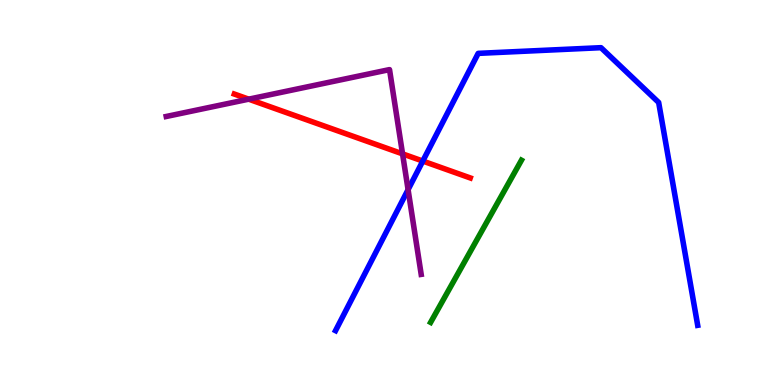[{'lines': ['blue', 'red'], 'intersections': [{'x': 5.46, 'y': 5.82}]}, {'lines': ['green', 'red'], 'intersections': []}, {'lines': ['purple', 'red'], 'intersections': [{'x': 3.21, 'y': 7.42}, {'x': 5.19, 'y': 6.0}]}, {'lines': ['blue', 'green'], 'intersections': []}, {'lines': ['blue', 'purple'], 'intersections': [{'x': 5.27, 'y': 5.07}]}, {'lines': ['green', 'purple'], 'intersections': []}]